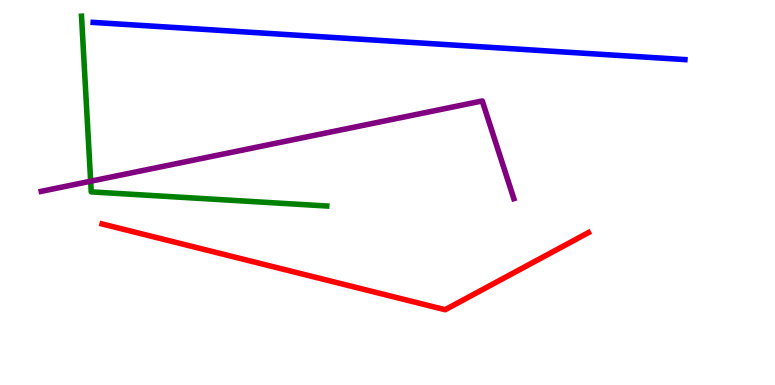[{'lines': ['blue', 'red'], 'intersections': []}, {'lines': ['green', 'red'], 'intersections': []}, {'lines': ['purple', 'red'], 'intersections': []}, {'lines': ['blue', 'green'], 'intersections': []}, {'lines': ['blue', 'purple'], 'intersections': []}, {'lines': ['green', 'purple'], 'intersections': [{'x': 1.17, 'y': 5.29}]}]